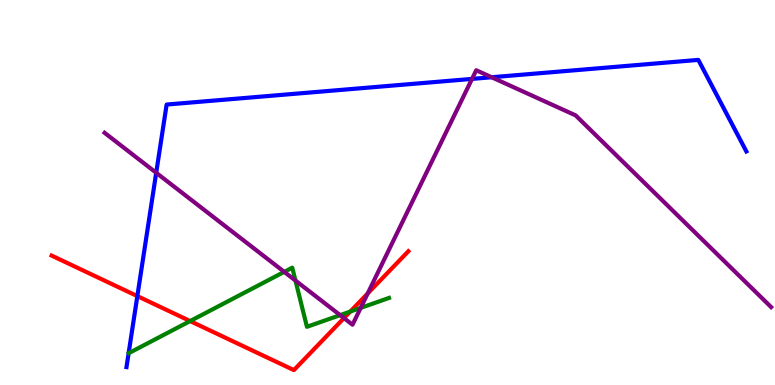[{'lines': ['blue', 'red'], 'intersections': [{'x': 1.77, 'y': 2.31}]}, {'lines': ['green', 'red'], 'intersections': [{'x': 2.45, 'y': 1.66}, {'x': 4.52, 'y': 1.91}]}, {'lines': ['purple', 'red'], 'intersections': [{'x': 4.44, 'y': 1.74}, {'x': 4.74, 'y': 2.38}]}, {'lines': ['blue', 'green'], 'intersections': []}, {'lines': ['blue', 'purple'], 'intersections': [{'x': 2.02, 'y': 5.51}, {'x': 6.09, 'y': 7.95}, {'x': 6.34, 'y': 7.99}]}, {'lines': ['green', 'purple'], 'intersections': [{'x': 3.67, 'y': 2.94}, {'x': 3.81, 'y': 2.71}, {'x': 4.39, 'y': 1.81}, {'x': 4.65, 'y': 2.0}]}]